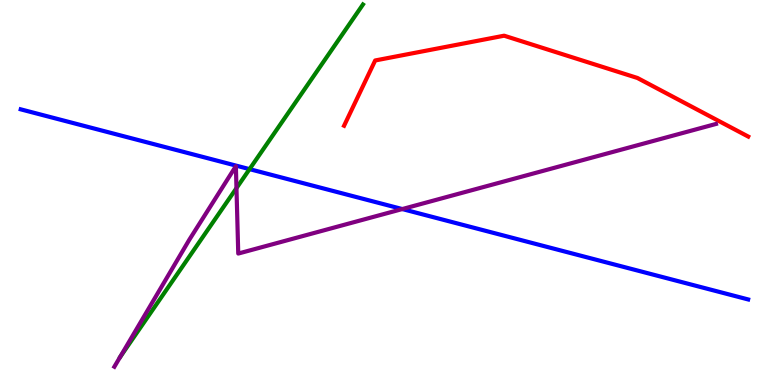[{'lines': ['blue', 'red'], 'intersections': []}, {'lines': ['green', 'red'], 'intersections': []}, {'lines': ['purple', 'red'], 'intersections': []}, {'lines': ['blue', 'green'], 'intersections': [{'x': 3.22, 'y': 5.61}]}, {'lines': ['blue', 'purple'], 'intersections': [{'x': 5.19, 'y': 4.57}]}, {'lines': ['green', 'purple'], 'intersections': [{'x': 3.05, 'y': 5.11}]}]